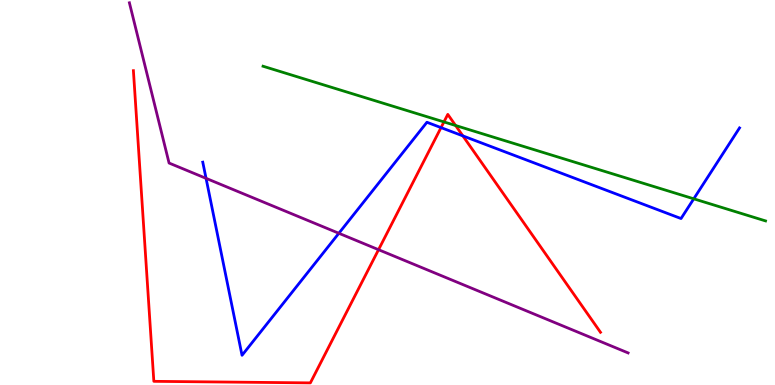[{'lines': ['blue', 'red'], 'intersections': [{'x': 5.69, 'y': 6.69}, {'x': 5.97, 'y': 6.47}]}, {'lines': ['green', 'red'], 'intersections': [{'x': 5.73, 'y': 6.83}, {'x': 5.88, 'y': 6.74}]}, {'lines': ['purple', 'red'], 'intersections': [{'x': 4.88, 'y': 3.51}]}, {'lines': ['blue', 'green'], 'intersections': [{'x': 8.95, 'y': 4.84}]}, {'lines': ['blue', 'purple'], 'intersections': [{'x': 2.66, 'y': 5.37}, {'x': 4.37, 'y': 3.94}]}, {'lines': ['green', 'purple'], 'intersections': []}]